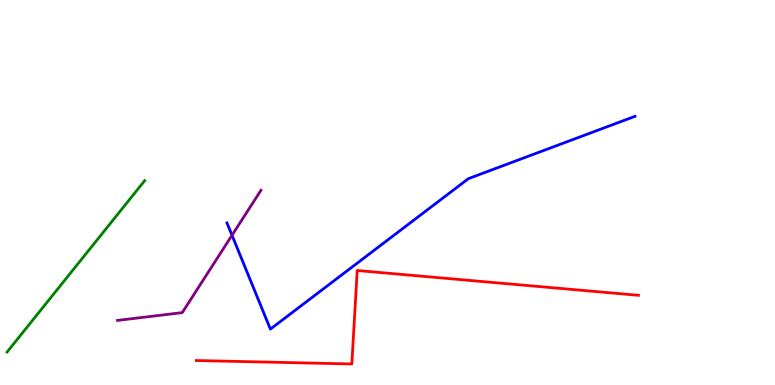[{'lines': ['blue', 'red'], 'intersections': []}, {'lines': ['green', 'red'], 'intersections': []}, {'lines': ['purple', 'red'], 'intersections': []}, {'lines': ['blue', 'green'], 'intersections': []}, {'lines': ['blue', 'purple'], 'intersections': [{'x': 2.99, 'y': 3.89}]}, {'lines': ['green', 'purple'], 'intersections': []}]